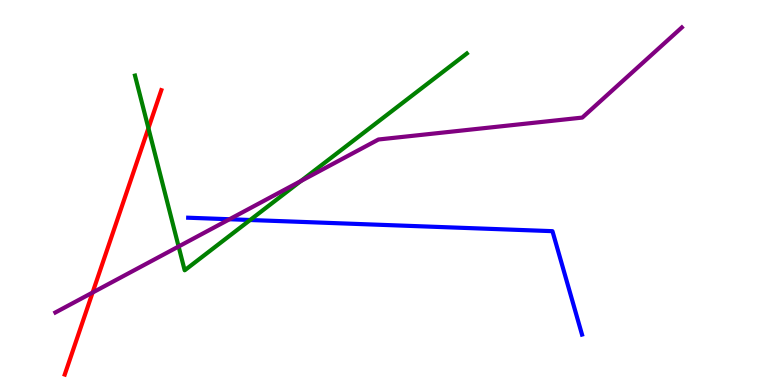[{'lines': ['blue', 'red'], 'intersections': []}, {'lines': ['green', 'red'], 'intersections': [{'x': 1.92, 'y': 6.67}]}, {'lines': ['purple', 'red'], 'intersections': [{'x': 1.19, 'y': 2.4}]}, {'lines': ['blue', 'green'], 'intersections': [{'x': 3.23, 'y': 4.29}]}, {'lines': ['blue', 'purple'], 'intersections': [{'x': 2.96, 'y': 4.31}]}, {'lines': ['green', 'purple'], 'intersections': [{'x': 2.3, 'y': 3.6}, {'x': 3.88, 'y': 5.3}]}]